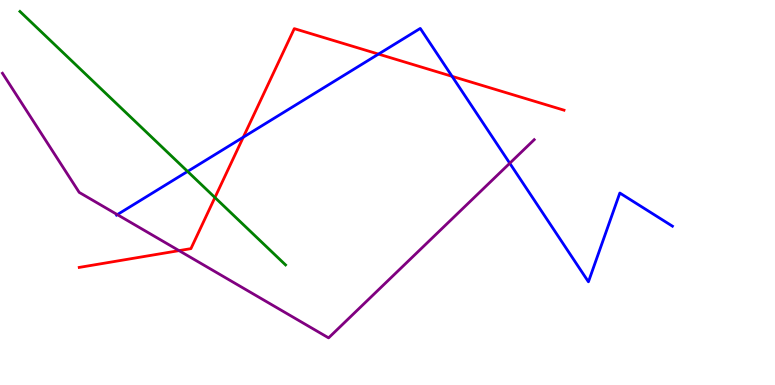[{'lines': ['blue', 'red'], 'intersections': [{'x': 3.14, 'y': 6.44}, {'x': 4.88, 'y': 8.59}, {'x': 5.83, 'y': 8.02}]}, {'lines': ['green', 'red'], 'intersections': [{'x': 2.77, 'y': 4.87}]}, {'lines': ['purple', 'red'], 'intersections': [{'x': 2.31, 'y': 3.49}]}, {'lines': ['blue', 'green'], 'intersections': [{'x': 2.42, 'y': 5.55}]}, {'lines': ['blue', 'purple'], 'intersections': [{'x': 1.51, 'y': 4.43}, {'x': 6.58, 'y': 5.76}]}, {'lines': ['green', 'purple'], 'intersections': []}]